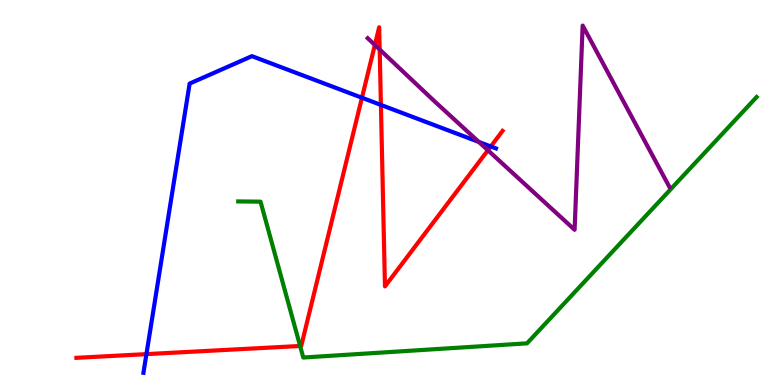[{'lines': ['blue', 'red'], 'intersections': [{'x': 1.89, 'y': 0.802}, {'x': 4.67, 'y': 7.46}, {'x': 4.92, 'y': 7.27}, {'x': 6.33, 'y': 6.2}]}, {'lines': ['green', 'red'], 'intersections': [{'x': 3.87, 'y': 1.01}]}, {'lines': ['purple', 'red'], 'intersections': [{'x': 4.84, 'y': 8.83}, {'x': 4.9, 'y': 8.71}, {'x': 6.3, 'y': 6.1}]}, {'lines': ['blue', 'green'], 'intersections': []}, {'lines': ['blue', 'purple'], 'intersections': [{'x': 6.18, 'y': 6.31}]}, {'lines': ['green', 'purple'], 'intersections': []}]